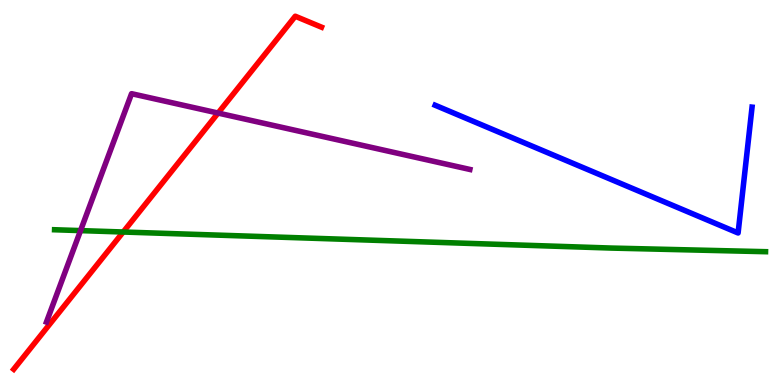[{'lines': ['blue', 'red'], 'intersections': []}, {'lines': ['green', 'red'], 'intersections': [{'x': 1.59, 'y': 3.97}]}, {'lines': ['purple', 'red'], 'intersections': [{'x': 2.81, 'y': 7.06}]}, {'lines': ['blue', 'green'], 'intersections': []}, {'lines': ['blue', 'purple'], 'intersections': []}, {'lines': ['green', 'purple'], 'intersections': [{'x': 1.04, 'y': 4.01}]}]